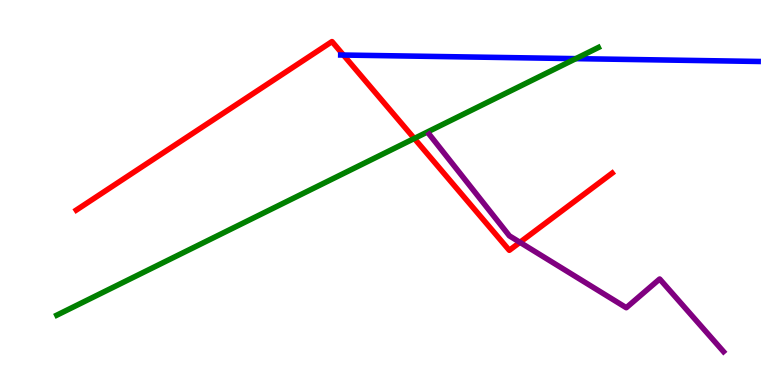[{'lines': ['blue', 'red'], 'intersections': [{'x': 4.43, 'y': 8.57}]}, {'lines': ['green', 'red'], 'intersections': [{'x': 5.35, 'y': 6.4}]}, {'lines': ['purple', 'red'], 'intersections': [{'x': 6.71, 'y': 3.71}]}, {'lines': ['blue', 'green'], 'intersections': [{'x': 7.43, 'y': 8.48}]}, {'lines': ['blue', 'purple'], 'intersections': []}, {'lines': ['green', 'purple'], 'intersections': []}]